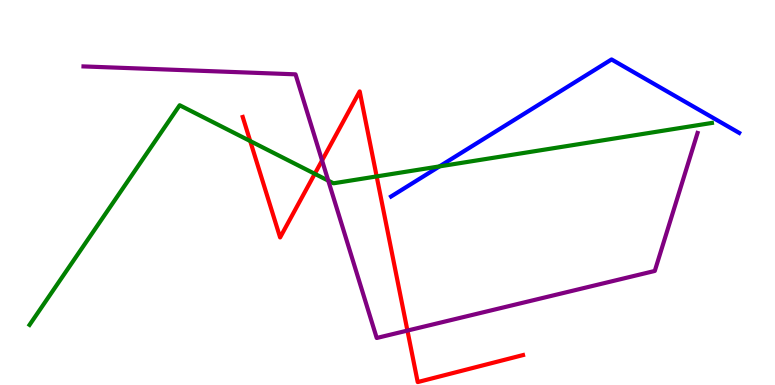[{'lines': ['blue', 'red'], 'intersections': []}, {'lines': ['green', 'red'], 'intersections': [{'x': 3.23, 'y': 6.34}, {'x': 4.06, 'y': 5.49}, {'x': 4.86, 'y': 5.42}]}, {'lines': ['purple', 'red'], 'intersections': [{'x': 4.16, 'y': 5.83}, {'x': 5.26, 'y': 1.41}]}, {'lines': ['blue', 'green'], 'intersections': [{'x': 5.67, 'y': 5.68}]}, {'lines': ['blue', 'purple'], 'intersections': []}, {'lines': ['green', 'purple'], 'intersections': [{'x': 4.24, 'y': 5.31}]}]